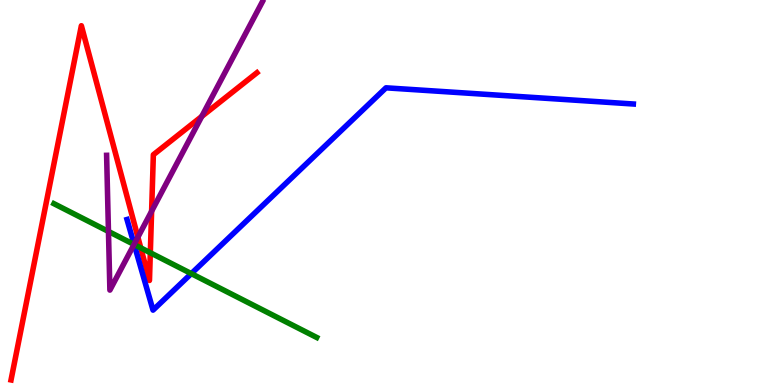[{'lines': ['blue', 'red'], 'intersections': []}, {'lines': ['green', 'red'], 'intersections': [{'x': 1.82, 'y': 3.56}, {'x': 1.94, 'y': 3.43}]}, {'lines': ['purple', 'red'], 'intersections': [{'x': 1.78, 'y': 3.84}, {'x': 1.96, 'y': 4.51}, {'x': 2.6, 'y': 6.98}]}, {'lines': ['blue', 'green'], 'intersections': [{'x': 1.73, 'y': 3.65}, {'x': 2.47, 'y': 2.89}]}, {'lines': ['blue', 'purple'], 'intersections': [{'x': 1.73, 'y': 3.65}]}, {'lines': ['green', 'purple'], 'intersections': [{'x': 1.4, 'y': 3.99}, {'x': 1.73, 'y': 3.65}]}]